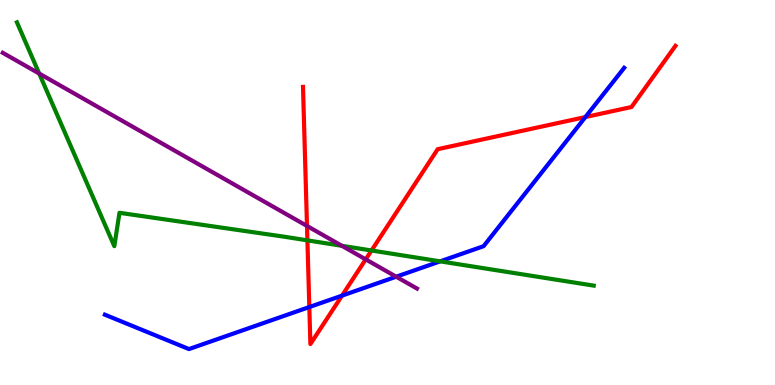[{'lines': ['blue', 'red'], 'intersections': [{'x': 3.99, 'y': 2.02}, {'x': 4.41, 'y': 2.32}, {'x': 7.55, 'y': 6.96}]}, {'lines': ['green', 'red'], 'intersections': [{'x': 3.97, 'y': 3.76}, {'x': 4.79, 'y': 3.49}]}, {'lines': ['purple', 'red'], 'intersections': [{'x': 3.96, 'y': 4.13}, {'x': 4.72, 'y': 3.26}]}, {'lines': ['blue', 'green'], 'intersections': [{'x': 5.68, 'y': 3.21}]}, {'lines': ['blue', 'purple'], 'intersections': [{'x': 5.11, 'y': 2.81}]}, {'lines': ['green', 'purple'], 'intersections': [{'x': 0.506, 'y': 8.09}, {'x': 4.41, 'y': 3.62}]}]